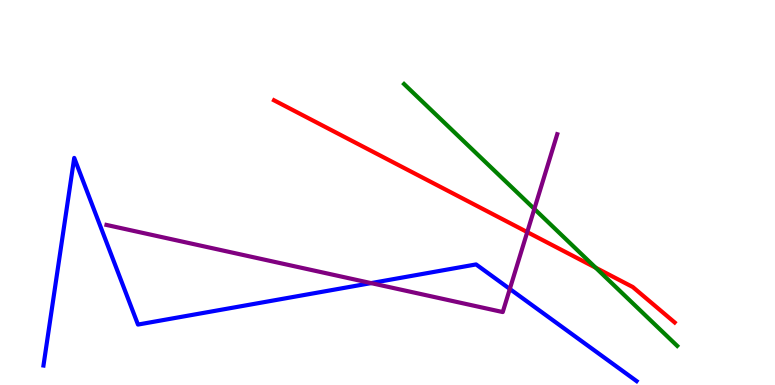[{'lines': ['blue', 'red'], 'intersections': []}, {'lines': ['green', 'red'], 'intersections': [{'x': 7.69, 'y': 3.05}]}, {'lines': ['purple', 'red'], 'intersections': [{'x': 6.8, 'y': 3.97}]}, {'lines': ['blue', 'green'], 'intersections': []}, {'lines': ['blue', 'purple'], 'intersections': [{'x': 4.79, 'y': 2.65}, {'x': 6.58, 'y': 2.49}]}, {'lines': ['green', 'purple'], 'intersections': [{'x': 6.89, 'y': 4.57}]}]